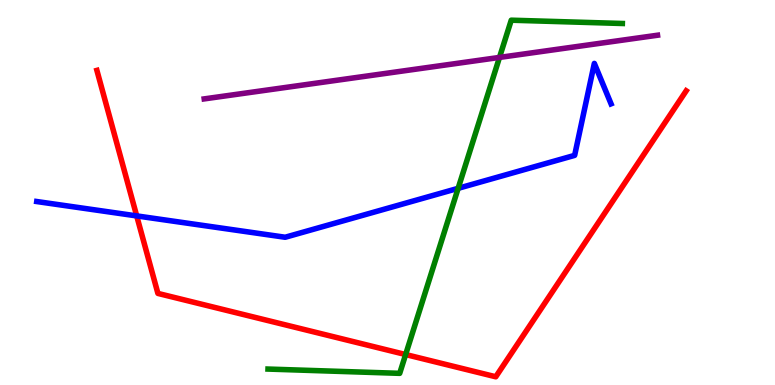[{'lines': ['blue', 'red'], 'intersections': [{'x': 1.76, 'y': 4.39}]}, {'lines': ['green', 'red'], 'intersections': [{'x': 5.23, 'y': 0.791}]}, {'lines': ['purple', 'red'], 'intersections': []}, {'lines': ['blue', 'green'], 'intersections': [{'x': 5.91, 'y': 5.11}]}, {'lines': ['blue', 'purple'], 'intersections': []}, {'lines': ['green', 'purple'], 'intersections': [{'x': 6.45, 'y': 8.51}]}]